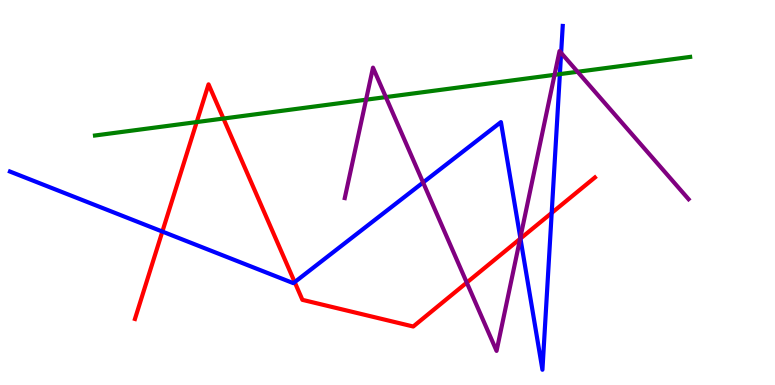[{'lines': ['blue', 'red'], 'intersections': [{'x': 2.09, 'y': 3.99}, {'x': 3.8, 'y': 2.67}, {'x': 6.72, 'y': 3.8}, {'x': 7.12, 'y': 4.47}]}, {'lines': ['green', 'red'], 'intersections': [{'x': 2.54, 'y': 6.83}, {'x': 2.88, 'y': 6.92}]}, {'lines': ['purple', 'red'], 'intersections': [{'x': 6.02, 'y': 2.66}, {'x': 6.71, 'y': 3.8}]}, {'lines': ['blue', 'green'], 'intersections': [{'x': 7.22, 'y': 8.07}]}, {'lines': ['blue', 'purple'], 'intersections': [{'x': 5.46, 'y': 5.26}, {'x': 6.71, 'y': 3.82}, {'x': 7.24, 'y': 8.63}]}, {'lines': ['green', 'purple'], 'intersections': [{'x': 4.72, 'y': 7.41}, {'x': 4.98, 'y': 7.48}, {'x': 7.16, 'y': 8.06}, {'x': 7.45, 'y': 8.14}]}]